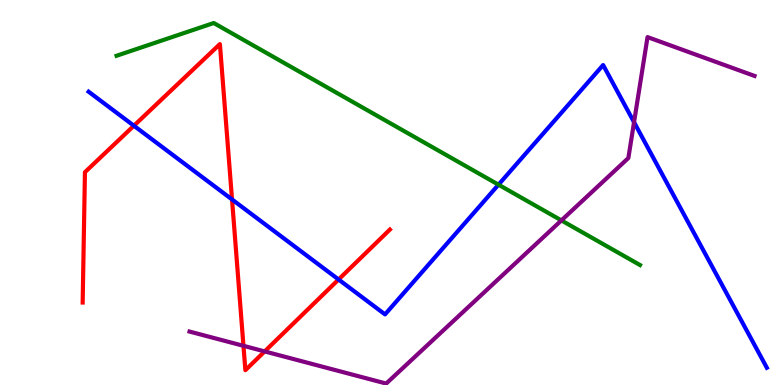[{'lines': ['blue', 'red'], 'intersections': [{'x': 1.73, 'y': 6.73}, {'x': 2.99, 'y': 4.82}, {'x': 4.37, 'y': 2.74}]}, {'lines': ['green', 'red'], 'intersections': []}, {'lines': ['purple', 'red'], 'intersections': [{'x': 3.14, 'y': 1.02}, {'x': 3.41, 'y': 0.872}]}, {'lines': ['blue', 'green'], 'intersections': [{'x': 6.43, 'y': 5.2}]}, {'lines': ['blue', 'purple'], 'intersections': [{'x': 8.18, 'y': 6.83}]}, {'lines': ['green', 'purple'], 'intersections': [{'x': 7.24, 'y': 4.28}]}]